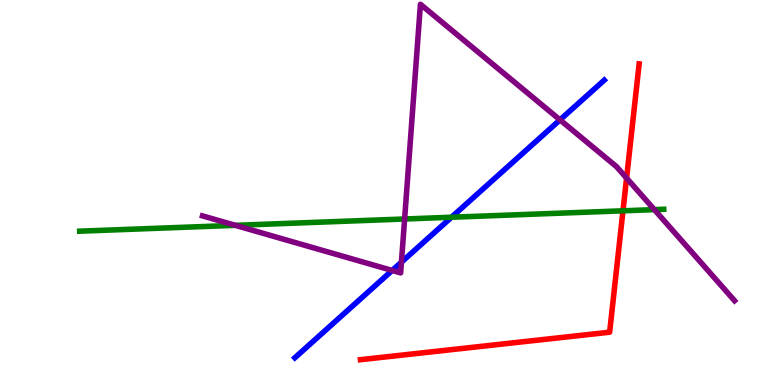[{'lines': ['blue', 'red'], 'intersections': []}, {'lines': ['green', 'red'], 'intersections': [{'x': 8.04, 'y': 4.52}]}, {'lines': ['purple', 'red'], 'intersections': [{'x': 8.08, 'y': 5.37}]}, {'lines': ['blue', 'green'], 'intersections': [{'x': 5.83, 'y': 4.36}]}, {'lines': ['blue', 'purple'], 'intersections': [{'x': 5.06, 'y': 2.98}, {'x': 5.18, 'y': 3.19}, {'x': 7.23, 'y': 6.89}]}, {'lines': ['green', 'purple'], 'intersections': [{'x': 3.04, 'y': 4.15}, {'x': 5.22, 'y': 4.31}, {'x': 8.44, 'y': 4.56}]}]